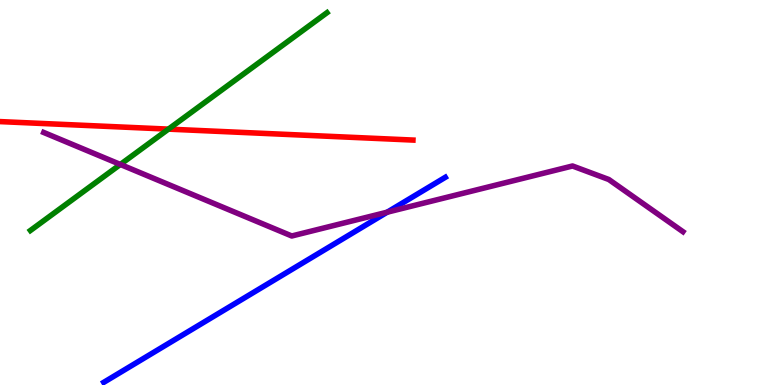[{'lines': ['blue', 'red'], 'intersections': []}, {'lines': ['green', 'red'], 'intersections': [{'x': 2.17, 'y': 6.65}]}, {'lines': ['purple', 'red'], 'intersections': []}, {'lines': ['blue', 'green'], 'intersections': []}, {'lines': ['blue', 'purple'], 'intersections': [{'x': 5.0, 'y': 4.49}]}, {'lines': ['green', 'purple'], 'intersections': [{'x': 1.55, 'y': 5.73}]}]